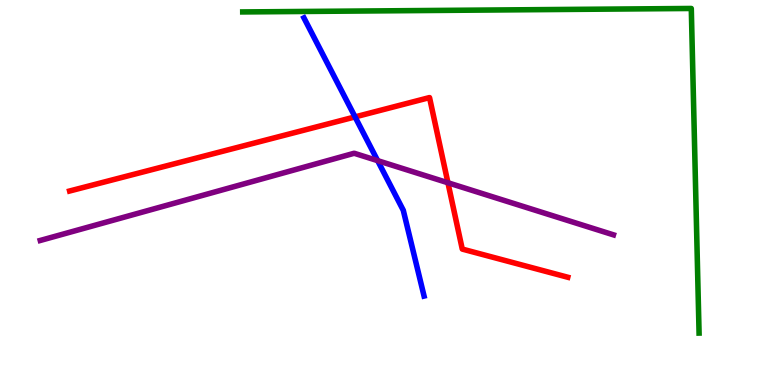[{'lines': ['blue', 'red'], 'intersections': [{'x': 4.58, 'y': 6.96}]}, {'lines': ['green', 'red'], 'intersections': []}, {'lines': ['purple', 'red'], 'intersections': [{'x': 5.78, 'y': 5.25}]}, {'lines': ['blue', 'green'], 'intersections': []}, {'lines': ['blue', 'purple'], 'intersections': [{'x': 4.87, 'y': 5.83}]}, {'lines': ['green', 'purple'], 'intersections': []}]